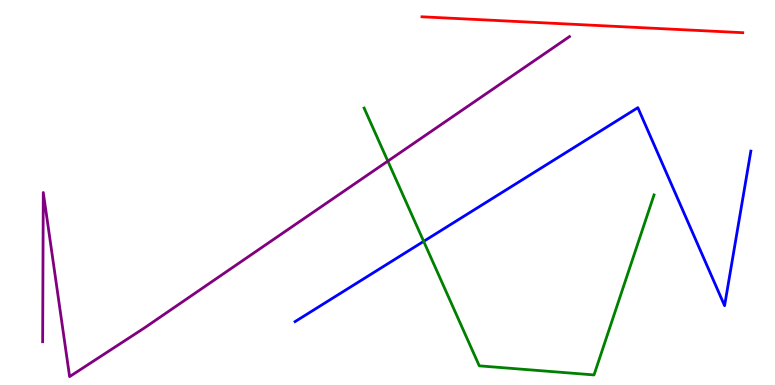[{'lines': ['blue', 'red'], 'intersections': []}, {'lines': ['green', 'red'], 'intersections': []}, {'lines': ['purple', 'red'], 'intersections': []}, {'lines': ['blue', 'green'], 'intersections': [{'x': 5.47, 'y': 3.73}]}, {'lines': ['blue', 'purple'], 'intersections': []}, {'lines': ['green', 'purple'], 'intersections': [{'x': 5.0, 'y': 5.82}]}]